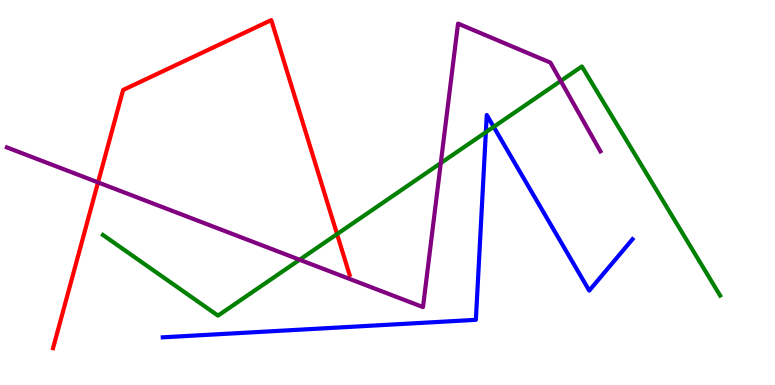[{'lines': ['blue', 'red'], 'intersections': []}, {'lines': ['green', 'red'], 'intersections': [{'x': 4.35, 'y': 3.92}]}, {'lines': ['purple', 'red'], 'intersections': [{'x': 1.26, 'y': 5.26}]}, {'lines': ['blue', 'green'], 'intersections': [{'x': 6.27, 'y': 6.57}, {'x': 6.37, 'y': 6.7}]}, {'lines': ['blue', 'purple'], 'intersections': []}, {'lines': ['green', 'purple'], 'intersections': [{'x': 3.87, 'y': 3.25}, {'x': 5.69, 'y': 5.76}, {'x': 7.24, 'y': 7.9}]}]